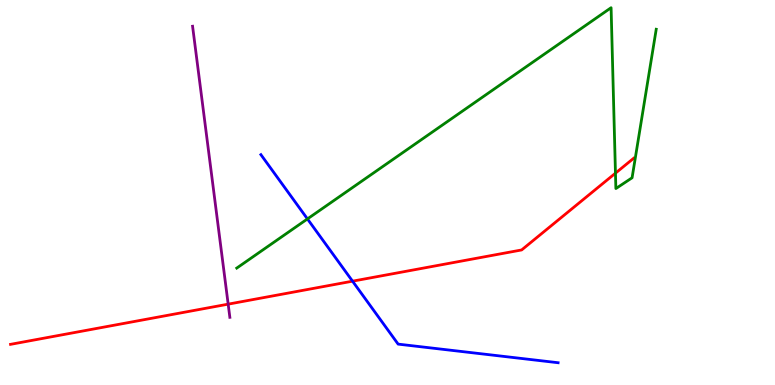[{'lines': ['blue', 'red'], 'intersections': [{'x': 4.55, 'y': 2.7}]}, {'lines': ['green', 'red'], 'intersections': [{'x': 7.94, 'y': 5.5}]}, {'lines': ['purple', 'red'], 'intersections': [{'x': 2.94, 'y': 2.1}]}, {'lines': ['blue', 'green'], 'intersections': [{'x': 3.97, 'y': 4.31}]}, {'lines': ['blue', 'purple'], 'intersections': []}, {'lines': ['green', 'purple'], 'intersections': []}]